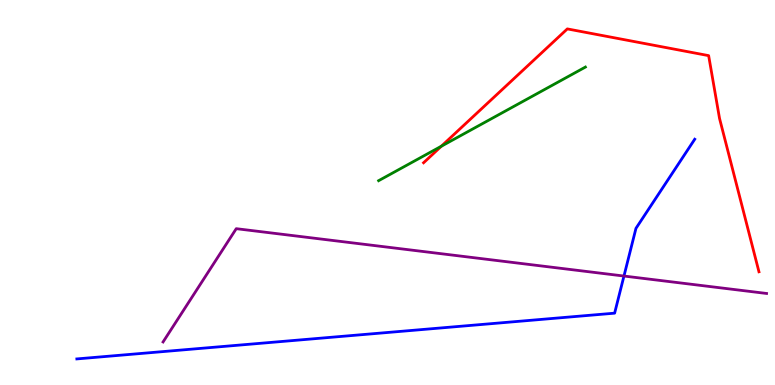[{'lines': ['blue', 'red'], 'intersections': []}, {'lines': ['green', 'red'], 'intersections': [{'x': 5.69, 'y': 6.2}]}, {'lines': ['purple', 'red'], 'intersections': []}, {'lines': ['blue', 'green'], 'intersections': []}, {'lines': ['blue', 'purple'], 'intersections': [{'x': 8.05, 'y': 2.83}]}, {'lines': ['green', 'purple'], 'intersections': []}]